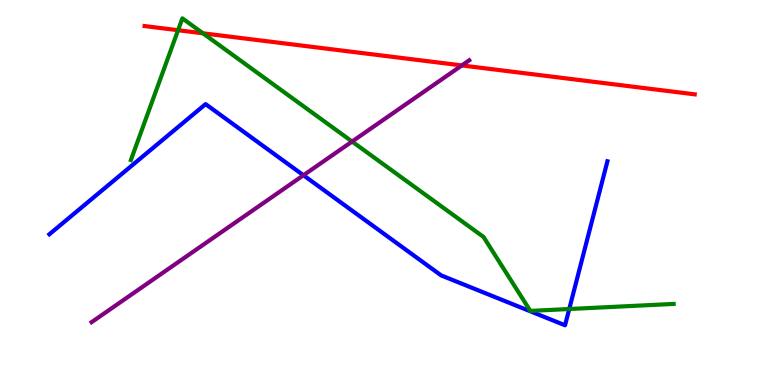[{'lines': ['blue', 'red'], 'intersections': []}, {'lines': ['green', 'red'], 'intersections': [{'x': 2.3, 'y': 9.22}, {'x': 2.62, 'y': 9.14}]}, {'lines': ['purple', 'red'], 'intersections': [{'x': 5.96, 'y': 8.3}]}, {'lines': ['blue', 'green'], 'intersections': [{'x': 7.35, 'y': 1.97}]}, {'lines': ['blue', 'purple'], 'intersections': [{'x': 3.92, 'y': 5.45}]}, {'lines': ['green', 'purple'], 'intersections': [{'x': 4.54, 'y': 6.32}]}]